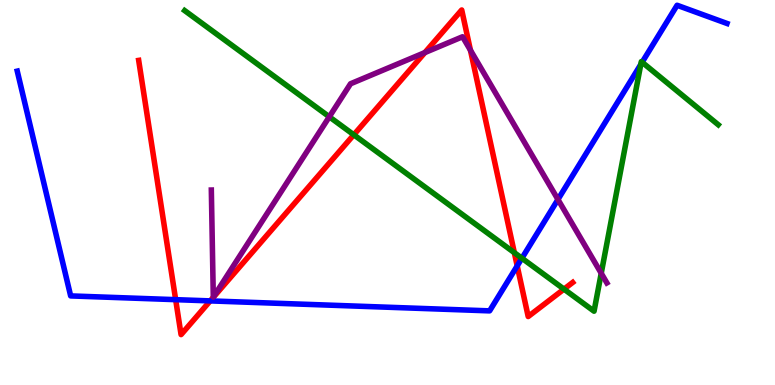[{'lines': ['blue', 'red'], 'intersections': [{'x': 2.27, 'y': 2.22}, {'x': 2.71, 'y': 2.18}, {'x': 6.67, 'y': 3.09}]}, {'lines': ['green', 'red'], 'intersections': [{'x': 4.57, 'y': 6.5}, {'x': 6.64, 'y': 3.44}, {'x': 7.28, 'y': 2.49}]}, {'lines': ['purple', 'red'], 'intersections': [{'x': 5.48, 'y': 8.63}, {'x': 6.07, 'y': 8.7}]}, {'lines': ['blue', 'green'], 'intersections': [{'x': 6.73, 'y': 3.29}, {'x': 8.27, 'y': 8.33}, {'x': 8.29, 'y': 8.38}]}, {'lines': ['blue', 'purple'], 'intersections': [{'x': 7.2, 'y': 4.82}]}, {'lines': ['green', 'purple'], 'intersections': [{'x': 4.25, 'y': 6.97}, {'x': 7.76, 'y': 2.9}]}]